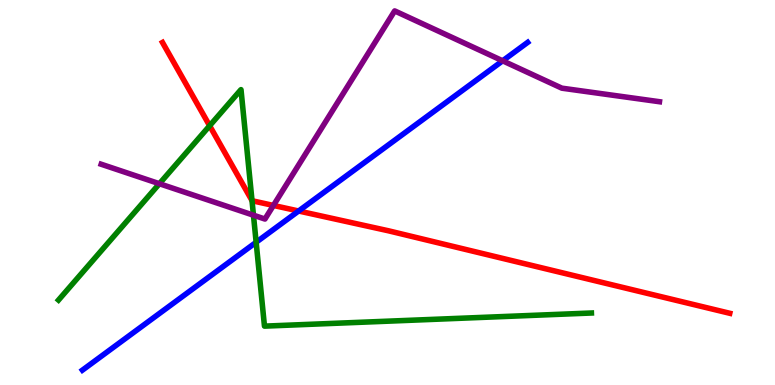[{'lines': ['blue', 'red'], 'intersections': [{'x': 3.85, 'y': 4.52}]}, {'lines': ['green', 'red'], 'intersections': [{'x': 2.71, 'y': 6.73}, {'x': 3.25, 'y': 4.79}]}, {'lines': ['purple', 'red'], 'intersections': [{'x': 3.53, 'y': 4.66}]}, {'lines': ['blue', 'green'], 'intersections': [{'x': 3.31, 'y': 3.71}]}, {'lines': ['blue', 'purple'], 'intersections': [{'x': 6.49, 'y': 8.42}]}, {'lines': ['green', 'purple'], 'intersections': [{'x': 2.06, 'y': 5.23}, {'x': 3.27, 'y': 4.41}]}]